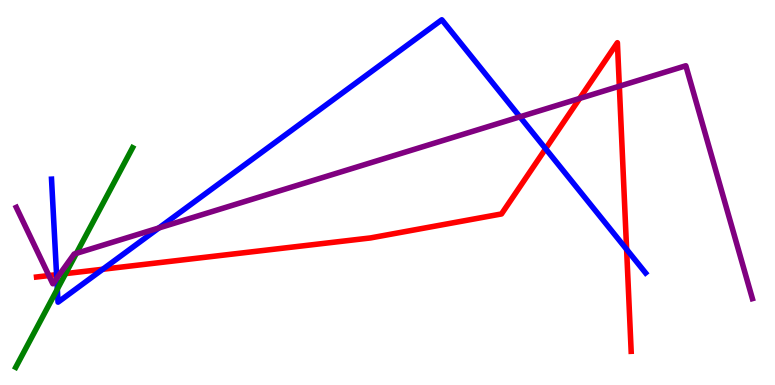[{'lines': ['blue', 'red'], 'intersections': [{'x': 0.73, 'y': 2.87}, {'x': 1.33, 'y': 3.01}, {'x': 7.04, 'y': 6.14}, {'x': 8.09, 'y': 3.52}]}, {'lines': ['green', 'red'], 'intersections': [{'x': 0.846, 'y': 2.89}]}, {'lines': ['purple', 'red'], 'intersections': [{'x': 0.631, 'y': 2.84}, {'x': 0.769, 'y': 2.88}, {'x': 7.48, 'y': 7.44}, {'x': 7.99, 'y': 7.76}]}, {'lines': ['blue', 'green'], 'intersections': [{'x': 0.74, 'y': 2.49}]}, {'lines': ['blue', 'purple'], 'intersections': [{'x': 0.732, 'y': 2.77}, {'x': 2.05, 'y': 4.08}, {'x': 6.71, 'y': 6.97}]}, {'lines': ['green', 'purple'], 'intersections': [{'x': 0.985, 'y': 3.42}]}]